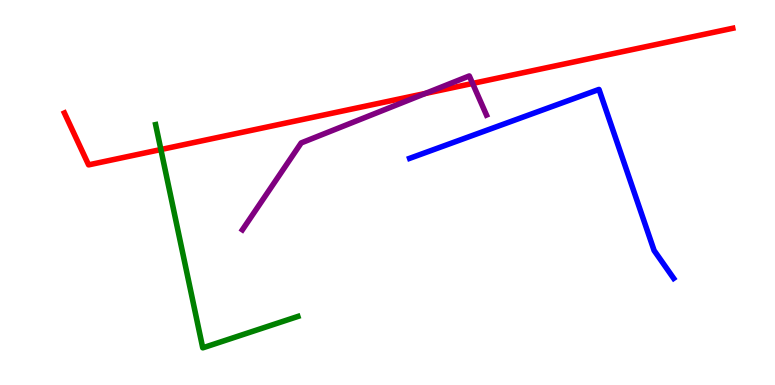[{'lines': ['blue', 'red'], 'intersections': []}, {'lines': ['green', 'red'], 'intersections': [{'x': 2.08, 'y': 6.12}]}, {'lines': ['purple', 'red'], 'intersections': [{'x': 5.49, 'y': 7.57}, {'x': 6.1, 'y': 7.83}]}, {'lines': ['blue', 'green'], 'intersections': []}, {'lines': ['blue', 'purple'], 'intersections': []}, {'lines': ['green', 'purple'], 'intersections': []}]